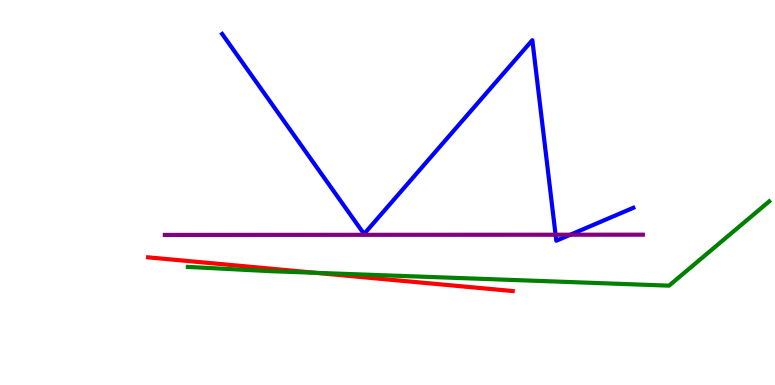[{'lines': ['blue', 'red'], 'intersections': []}, {'lines': ['green', 'red'], 'intersections': [{'x': 4.07, 'y': 2.91}]}, {'lines': ['purple', 'red'], 'intersections': []}, {'lines': ['blue', 'green'], 'intersections': []}, {'lines': ['blue', 'purple'], 'intersections': [{'x': 7.17, 'y': 3.9}, {'x': 7.36, 'y': 3.9}]}, {'lines': ['green', 'purple'], 'intersections': []}]